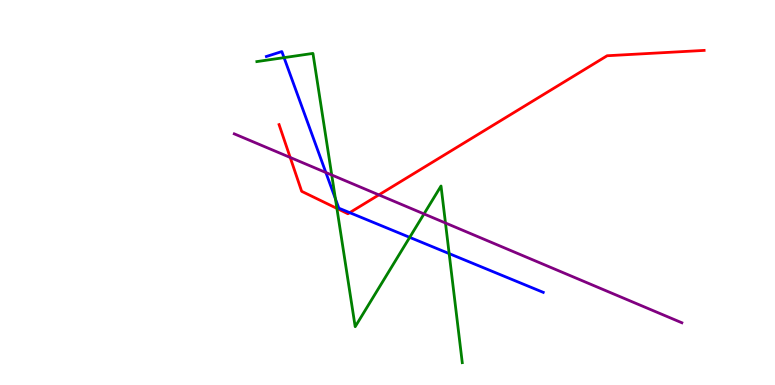[{'lines': ['blue', 'red'], 'intersections': [{'x': 4.51, 'y': 4.48}]}, {'lines': ['green', 'red'], 'intersections': [{'x': 4.35, 'y': 4.59}]}, {'lines': ['purple', 'red'], 'intersections': [{'x': 3.74, 'y': 5.91}, {'x': 4.89, 'y': 4.94}]}, {'lines': ['blue', 'green'], 'intersections': [{'x': 3.67, 'y': 8.5}, {'x': 4.33, 'y': 4.84}, {'x': 5.29, 'y': 3.83}, {'x': 5.8, 'y': 3.41}]}, {'lines': ['blue', 'purple'], 'intersections': [{'x': 4.2, 'y': 5.52}]}, {'lines': ['green', 'purple'], 'intersections': [{'x': 4.28, 'y': 5.45}, {'x': 5.47, 'y': 4.44}, {'x': 5.75, 'y': 4.21}]}]